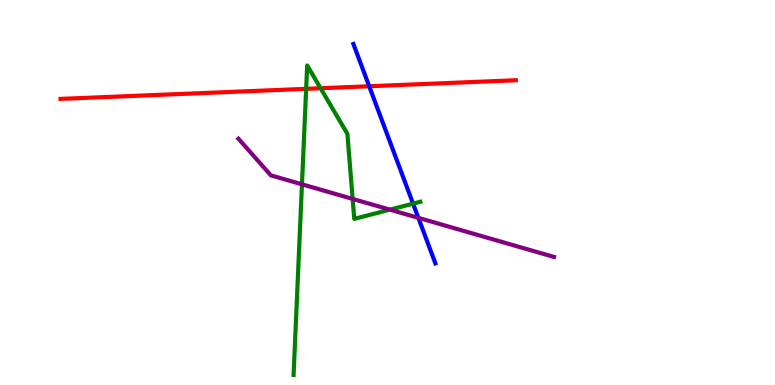[{'lines': ['blue', 'red'], 'intersections': [{'x': 4.76, 'y': 7.76}]}, {'lines': ['green', 'red'], 'intersections': [{'x': 3.95, 'y': 7.69}, {'x': 4.14, 'y': 7.71}]}, {'lines': ['purple', 'red'], 'intersections': []}, {'lines': ['blue', 'green'], 'intersections': [{'x': 5.33, 'y': 4.71}]}, {'lines': ['blue', 'purple'], 'intersections': [{'x': 5.4, 'y': 4.34}]}, {'lines': ['green', 'purple'], 'intersections': [{'x': 3.9, 'y': 5.21}, {'x': 4.55, 'y': 4.83}, {'x': 5.03, 'y': 4.55}]}]